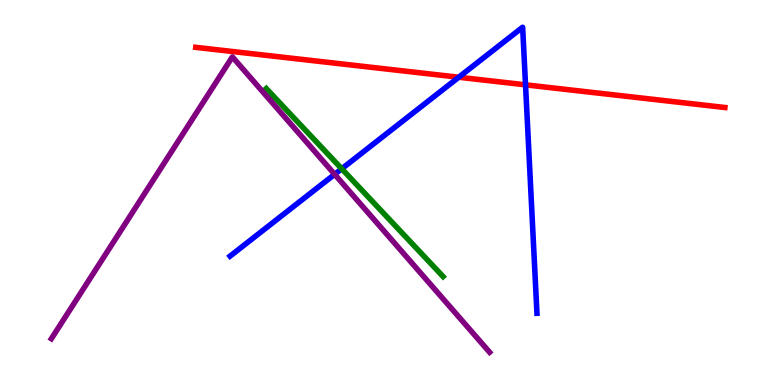[{'lines': ['blue', 'red'], 'intersections': [{'x': 5.92, 'y': 7.99}, {'x': 6.78, 'y': 7.8}]}, {'lines': ['green', 'red'], 'intersections': []}, {'lines': ['purple', 'red'], 'intersections': []}, {'lines': ['blue', 'green'], 'intersections': [{'x': 4.41, 'y': 5.62}]}, {'lines': ['blue', 'purple'], 'intersections': [{'x': 4.32, 'y': 5.47}]}, {'lines': ['green', 'purple'], 'intersections': []}]